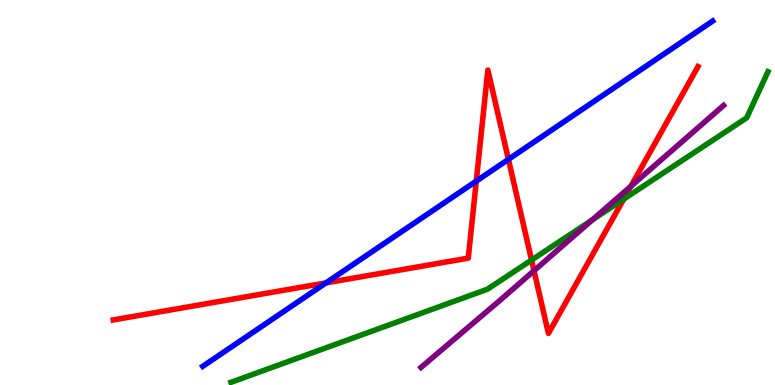[{'lines': ['blue', 'red'], 'intersections': [{'x': 4.21, 'y': 2.65}, {'x': 6.15, 'y': 5.3}, {'x': 6.56, 'y': 5.86}]}, {'lines': ['green', 'red'], 'intersections': [{'x': 6.86, 'y': 3.25}, {'x': 8.05, 'y': 4.83}]}, {'lines': ['purple', 'red'], 'intersections': [{'x': 6.89, 'y': 2.97}, {'x': 8.14, 'y': 5.16}]}, {'lines': ['blue', 'green'], 'intersections': []}, {'lines': ['blue', 'purple'], 'intersections': []}, {'lines': ['green', 'purple'], 'intersections': [{'x': 7.64, 'y': 4.29}]}]